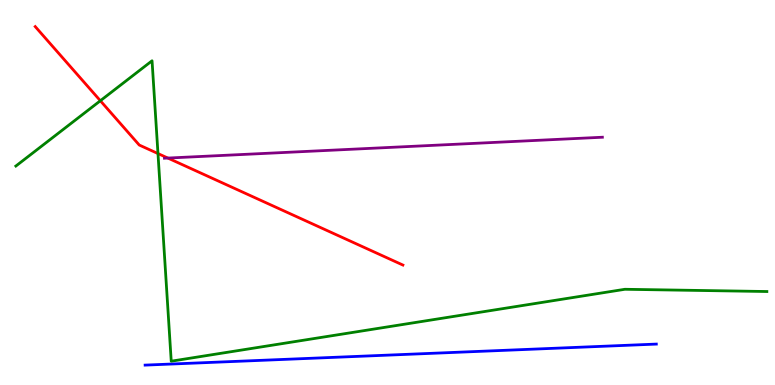[{'lines': ['blue', 'red'], 'intersections': []}, {'lines': ['green', 'red'], 'intersections': [{'x': 1.29, 'y': 7.38}, {'x': 2.04, 'y': 6.01}]}, {'lines': ['purple', 'red'], 'intersections': [{'x': 2.17, 'y': 5.89}]}, {'lines': ['blue', 'green'], 'intersections': []}, {'lines': ['blue', 'purple'], 'intersections': []}, {'lines': ['green', 'purple'], 'intersections': []}]